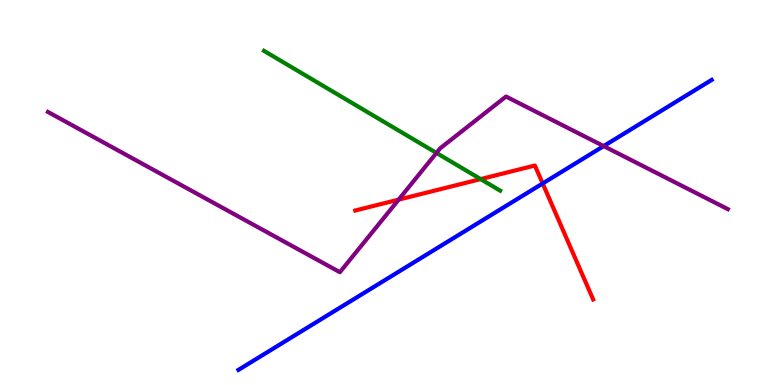[{'lines': ['blue', 'red'], 'intersections': [{'x': 7.0, 'y': 5.23}]}, {'lines': ['green', 'red'], 'intersections': [{'x': 6.2, 'y': 5.35}]}, {'lines': ['purple', 'red'], 'intersections': [{'x': 5.14, 'y': 4.81}]}, {'lines': ['blue', 'green'], 'intersections': []}, {'lines': ['blue', 'purple'], 'intersections': [{'x': 7.79, 'y': 6.21}]}, {'lines': ['green', 'purple'], 'intersections': [{'x': 5.63, 'y': 6.03}]}]